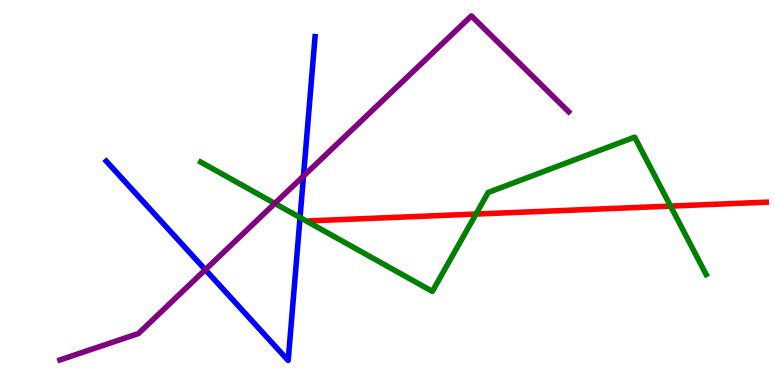[{'lines': ['blue', 'red'], 'intersections': []}, {'lines': ['green', 'red'], 'intersections': [{'x': 6.14, 'y': 4.44}, {'x': 8.65, 'y': 4.65}]}, {'lines': ['purple', 'red'], 'intersections': []}, {'lines': ['blue', 'green'], 'intersections': [{'x': 3.87, 'y': 4.35}]}, {'lines': ['blue', 'purple'], 'intersections': [{'x': 2.65, 'y': 2.99}, {'x': 3.92, 'y': 5.43}]}, {'lines': ['green', 'purple'], 'intersections': [{'x': 3.55, 'y': 4.72}]}]